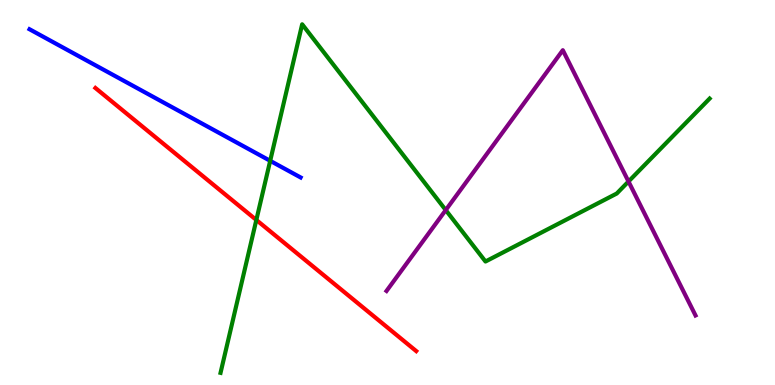[{'lines': ['blue', 'red'], 'intersections': []}, {'lines': ['green', 'red'], 'intersections': [{'x': 3.31, 'y': 4.29}]}, {'lines': ['purple', 'red'], 'intersections': []}, {'lines': ['blue', 'green'], 'intersections': [{'x': 3.49, 'y': 5.82}]}, {'lines': ['blue', 'purple'], 'intersections': []}, {'lines': ['green', 'purple'], 'intersections': [{'x': 5.75, 'y': 4.54}, {'x': 8.11, 'y': 5.29}]}]